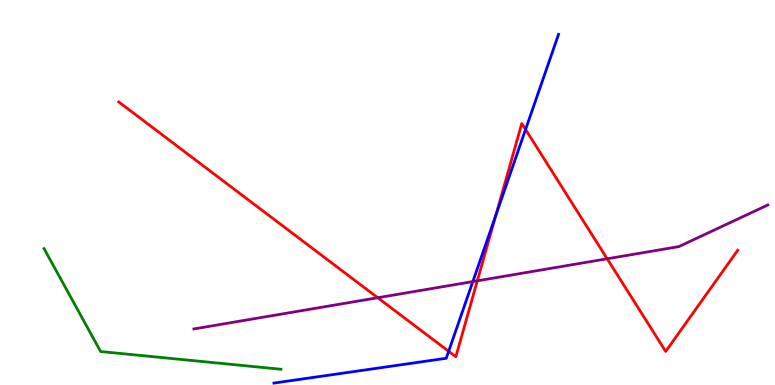[{'lines': ['blue', 'red'], 'intersections': [{'x': 5.79, 'y': 0.875}, {'x': 6.4, 'y': 4.41}, {'x': 6.78, 'y': 6.64}]}, {'lines': ['green', 'red'], 'intersections': []}, {'lines': ['purple', 'red'], 'intersections': [{'x': 4.87, 'y': 2.27}, {'x': 6.16, 'y': 2.71}, {'x': 7.83, 'y': 3.28}]}, {'lines': ['blue', 'green'], 'intersections': []}, {'lines': ['blue', 'purple'], 'intersections': [{'x': 6.1, 'y': 2.69}]}, {'lines': ['green', 'purple'], 'intersections': []}]